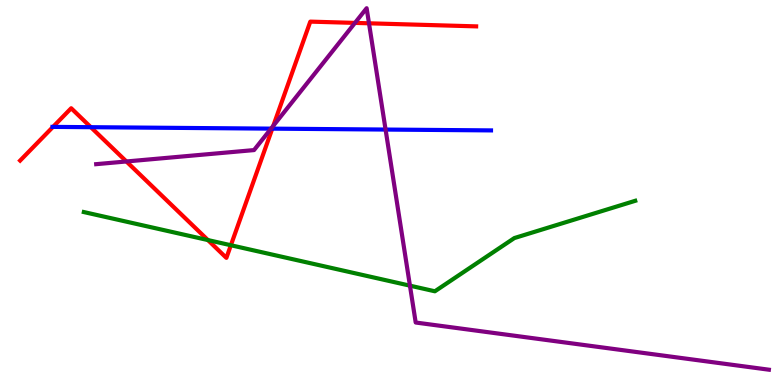[{'lines': ['blue', 'red'], 'intersections': [{'x': 0.684, 'y': 6.7}, {'x': 1.17, 'y': 6.7}, {'x': 3.51, 'y': 6.66}]}, {'lines': ['green', 'red'], 'intersections': [{'x': 2.68, 'y': 3.76}, {'x': 2.98, 'y': 3.63}]}, {'lines': ['purple', 'red'], 'intersections': [{'x': 1.63, 'y': 5.81}, {'x': 3.53, 'y': 6.73}, {'x': 4.58, 'y': 9.41}, {'x': 4.76, 'y': 9.39}]}, {'lines': ['blue', 'green'], 'intersections': []}, {'lines': ['blue', 'purple'], 'intersections': [{'x': 3.5, 'y': 6.66}, {'x': 4.98, 'y': 6.63}]}, {'lines': ['green', 'purple'], 'intersections': [{'x': 5.29, 'y': 2.58}]}]